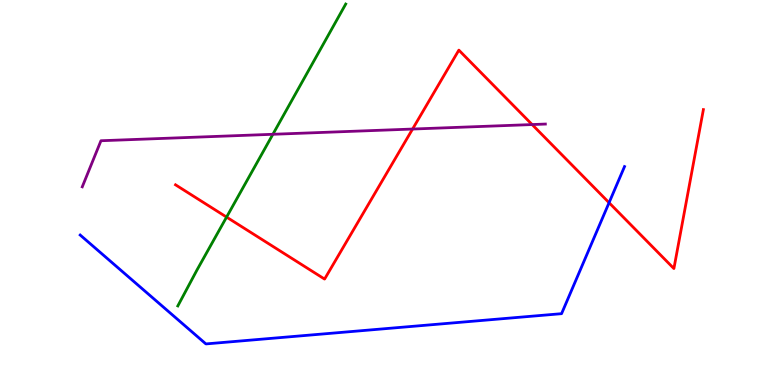[{'lines': ['blue', 'red'], 'intersections': [{'x': 7.86, 'y': 4.73}]}, {'lines': ['green', 'red'], 'intersections': [{'x': 2.92, 'y': 4.36}]}, {'lines': ['purple', 'red'], 'intersections': [{'x': 5.32, 'y': 6.65}, {'x': 6.87, 'y': 6.76}]}, {'lines': ['blue', 'green'], 'intersections': []}, {'lines': ['blue', 'purple'], 'intersections': []}, {'lines': ['green', 'purple'], 'intersections': [{'x': 3.52, 'y': 6.51}]}]